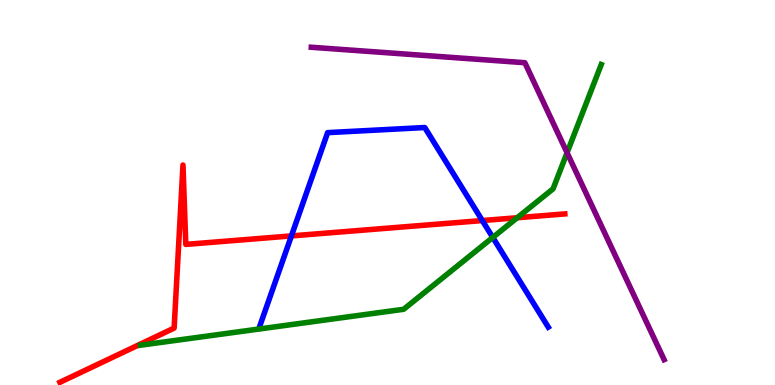[{'lines': ['blue', 'red'], 'intersections': [{'x': 3.76, 'y': 3.87}, {'x': 6.22, 'y': 4.27}]}, {'lines': ['green', 'red'], 'intersections': [{'x': 6.67, 'y': 4.34}]}, {'lines': ['purple', 'red'], 'intersections': []}, {'lines': ['blue', 'green'], 'intersections': [{'x': 6.36, 'y': 3.83}]}, {'lines': ['blue', 'purple'], 'intersections': []}, {'lines': ['green', 'purple'], 'intersections': [{'x': 7.32, 'y': 6.03}]}]